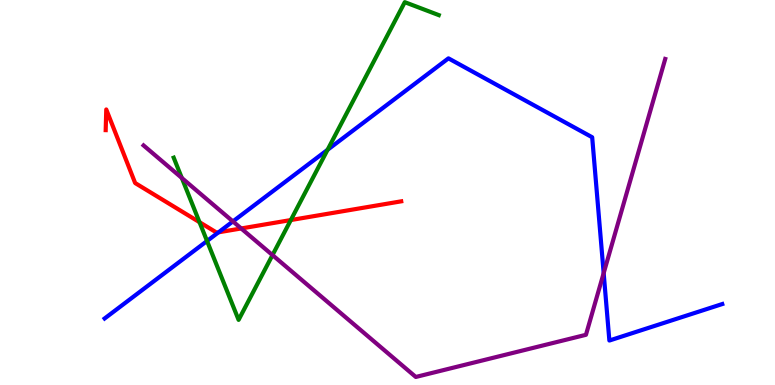[{'lines': ['blue', 'red'], 'intersections': [{'x': 2.82, 'y': 3.97}]}, {'lines': ['green', 'red'], 'intersections': [{'x': 2.57, 'y': 4.23}, {'x': 3.75, 'y': 4.28}]}, {'lines': ['purple', 'red'], 'intersections': [{'x': 3.11, 'y': 4.07}]}, {'lines': ['blue', 'green'], 'intersections': [{'x': 2.67, 'y': 3.74}, {'x': 4.23, 'y': 6.11}]}, {'lines': ['blue', 'purple'], 'intersections': [{'x': 3.01, 'y': 4.25}, {'x': 7.79, 'y': 2.91}]}, {'lines': ['green', 'purple'], 'intersections': [{'x': 2.35, 'y': 5.38}, {'x': 3.52, 'y': 3.37}]}]